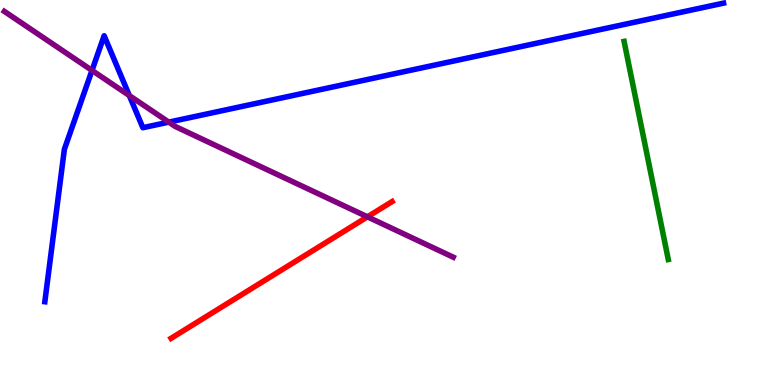[{'lines': ['blue', 'red'], 'intersections': []}, {'lines': ['green', 'red'], 'intersections': []}, {'lines': ['purple', 'red'], 'intersections': [{'x': 4.74, 'y': 4.37}]}, {'lines': ['blue', 'green'], 'intersections': []}, {'lines': ['blue', 'purple'], 'intersections': [{'x': 1.19, 'y': 8.17}, {'x': 1.67, 'y': 7.52}, {'x': 2.18, 'y': 6.83}]}, {'lines': ['green', 'purple'], 'intersections': []}]